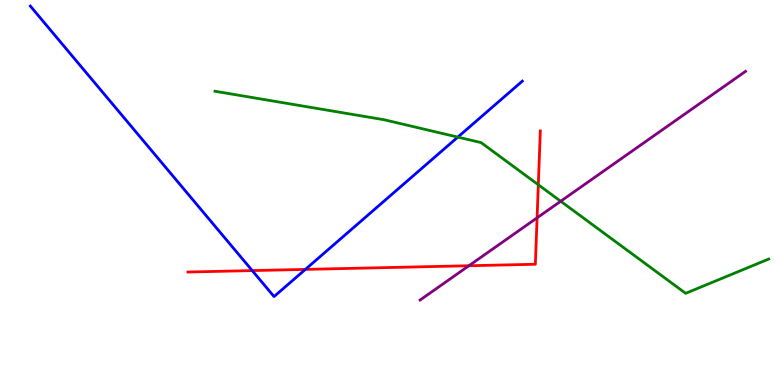[{'lines': ['blue', 'red'], 'intersections': [{'x': 3.25, 'y': 2.97}, {'x': 3.94, 'y': 3.0}]}, {'lines': ['green', 'red'], 'intersections': [{'x': 6.95, 'y': 5.2}]}, {'lines': ['purple', 'red'], 'intersections': [{'x': 6.05, 'y': 3.1}, {'x': 6.93, 'y': 4.34}]}, {'lines': ['blue', 'green'], 'intersections': [{'x': 5.91, 'y': 6.44}]}, {'lines': ['blue', 'purple'], 'intersections': []}, {'lines': ['green', 'purple'], 'intersections': [{'x': 7.23, 'y': 4.77}]}]